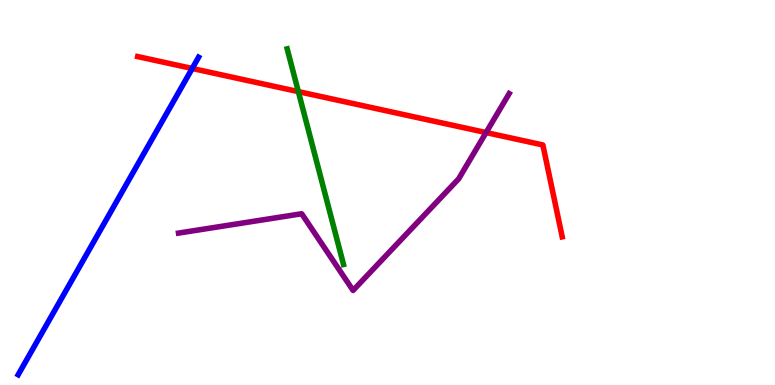[{'lines': ['blue', 'red'], 'intersections': [{'x': 2.48, 'y': 8.22}]}, {'lines': ['green', 'red'], 'intersections': [{'x': 3.85, 'y': 7.62}]}, {'lines': ['purple', 'red'], 'intersections': [{'x': 6.27, 'y': 6.56}]}, {'lines': ['blue', 'green'], 'intersections': []}, {'lines': ['blue', 'purple'], 'intersections': []}, {'lines': ['green', 'purple'], 'intersections': []}]